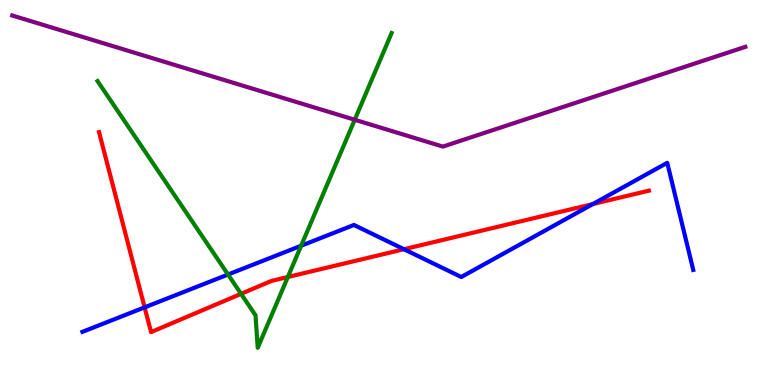[{'lines': ['blue', 'red'], 'intersections': [{'x': 1.87, 'y': 2.02}, {'x': 5.21, 'y': 3.53}, {'x': 7.65, 'y': 4.7}]}, {'lines': ['green', 'red'], 'intersections': [{'x': 3.11, 'y': 2.37}, {'x': 3.71, 'y': 2.81}]}, {'lines': ['purple', 'red'], 'intersections': []}, {'lines': ['blue', 'green'], 'intersections': [{'x': 2.94, 'y': 2.87}, {'x': 3.89, 'y': 3.62}]}, {'lines': ['blue', 'purple'], 'intersections': []}, {'lines': ['green', 'purple'], 'intersections': [{'x': 4.58, 'y': 6.89}]}]